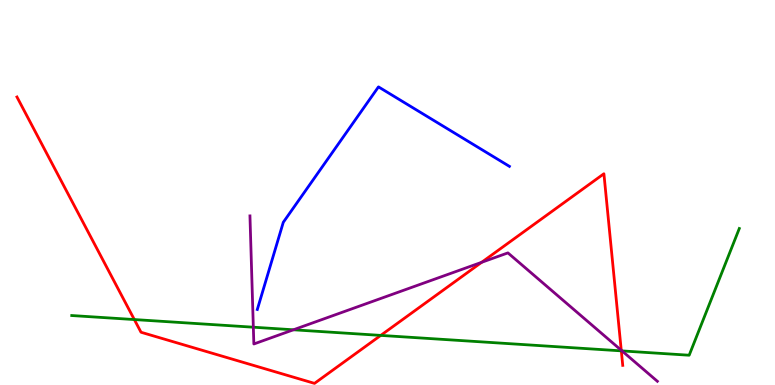[{'lines': ['blue', 'red'], 'intersections': []}, {'lines': ['green', 'red'], 'intersections': [{'x': 1.73, 'y': 1.7}, {'x': 4.91, 'y': 1.29}, {'x': 8.02, 'y': 0.887}]}, {'lines': ['purple', 'red'], 'intersections': [{'x': 6.21, 'y': 3.19}, {'x': 8.02, 'y': 0.902}]}, {'lines': ['blue', 'green'], 'intersections': []}, {'lines': ['blue', 'purple'], 'intersections': []}, {'lines': ['green', 'purple'], 'intersections': [{'x': 3.27, 'y': 1.5}, {'x': 3.79, 'y': 1.43}, {'x': 8.03, 'y': 0.885}]}]